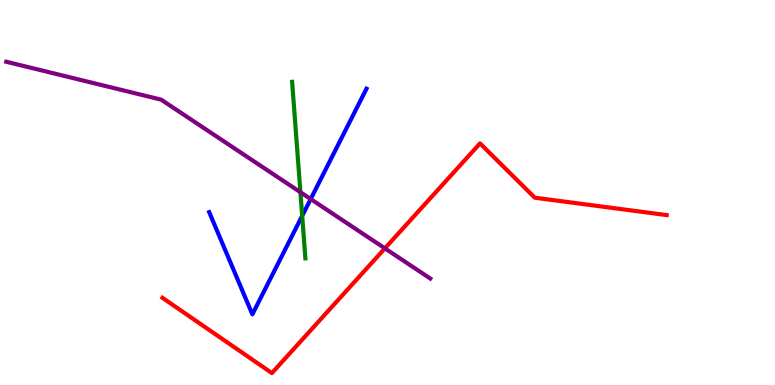[{'lines': ['blue', 'red'], 'intersections': []}, {'lines': ['green', 'red'], 'intersections': []}, {'lines': ['purple', 'red'], 'intersections': [{'x': 4.97, 'y': 3.55}]}, {'lines': ['blue', 'green'], 'intersections': [{'x': 3.9, 'y': 4.39}]}, {'lines': ['blue', 'purple'], 'intersections': [{'x': 4.01, 'y': 4.83}]}, {'lines': ['green', 'purple'], 'intersections': [{'x': 3.88, 'y': 5.01}]}]